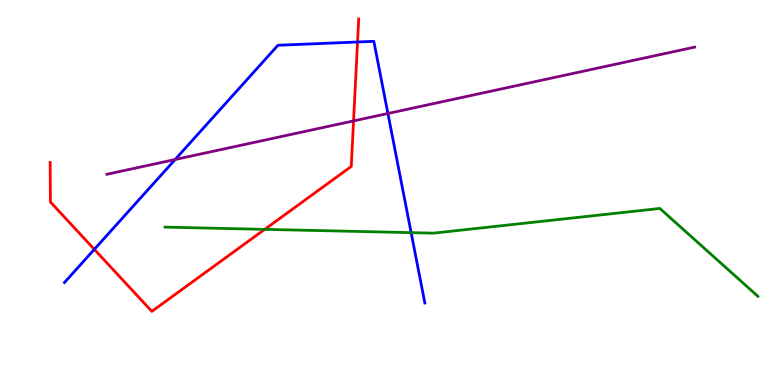[{'lines': ['blue', 'red'], 'intersections': [{'x': 1.22, 'y': 3.52}, {'x': 4.61, 'y': 8.91}]}, {'lines': ['green', 'red'], 'intersections': [{'x': 3.42, 'y': 4.04}]}, {'lines': ['purple', 'red'], 'intersections': [{'x': 4.56, 'y': 6.86}]}, {'lines': ['blue', 'green'], 'intersections': [{'x': 5.31, 'y': 3.96}]}, {'lines': ['blue', 'purple'], 'intersections': [{'x': 2.26, 'y': 5.86}, {'x': 5.01, 'y': 7.05}]}, {'lines': ['green', 'purple'], 'intersections': []}]